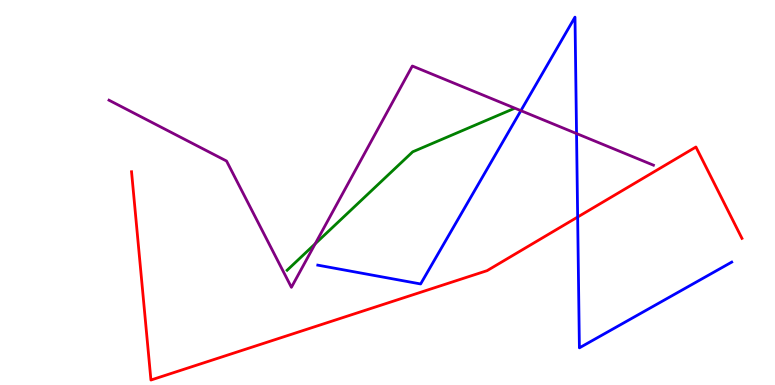[{'lines': ['blue', 'red'], 'intersections': [{'x': 7.45, 'y': 4.36}]}, {'lines': ['green', 'red'], 'intersections': []}, {'lines': ['purple', 'red'], 'intersections': []}, {'lines': ['blue', 'green'], 'intersections': []}, {'lines': ['blue', 'purple'], 'intersections': [{'x': 6.72, 'y': 7.13}, {'x': 7.44, 'y': 6.53}]}, {'lines': ['green', 'purple'], 'intersections': [{'x': 4.07, 'y': 3.67}]}]